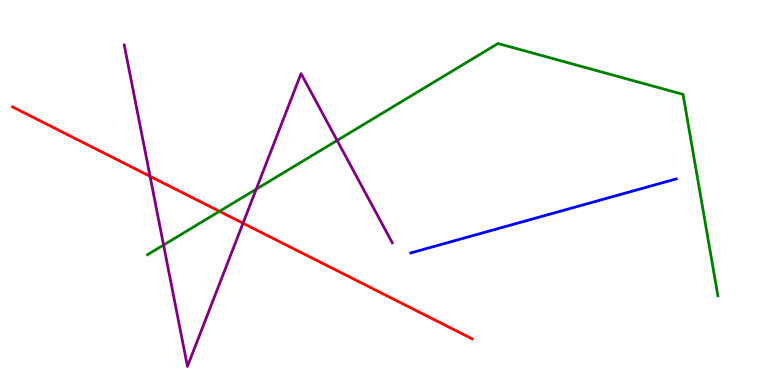[{'lines': ['blue', 'red'], 'intersections': []}, {'lines': ['green', 'red'], 'intersections': [{'x': 2.83, 'y': 4.51}]}, {'lines': ['purple', 'red'], 'intersections': [{'x': 1.94, 'y': 5.42}, {'x': 3.14, 'y': 4.2}]}, {'lines': ['blue', 'green'], 'intersections': []}, {'lines': ['blue', 'purple'], 'intersections': []}, {'lines': ['green', 'purple'], 'intersections': [{'x': 2.11, 'y': 3.64}, {'x': 3.31, 'y': 5.09}, {'x': 4.35, 'y': 6.35}]}]